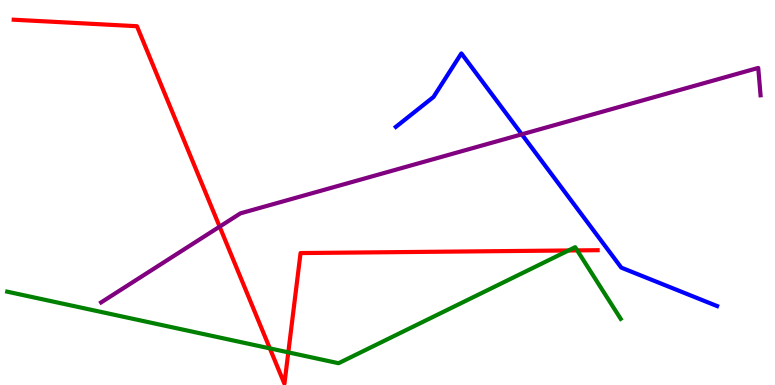[{'lines': ['blue', 'red'], 'intersections': []}, {'lines': ['green', 'red'], 'intersections': [{'x': 3.48, 'y': 0.951}, {'x': 3.72, 'y': 0.848}, {'x': 7.34, 'y': 3.49}, {'x': 7.45, 'y': 3.5}]}, {'lines': ['purple', 'red'], 'intersections': [{'x': 2.83, 'y': 4.11}]}, {'lines': ['blue', 'green'], 'intersections': []}, {'lines': ['blue', 'purple'], 'intersections': [{'x': 6.73, 'y': 6.51}]}, {'lines': ['green', 'purple'], 'intersections': []}]